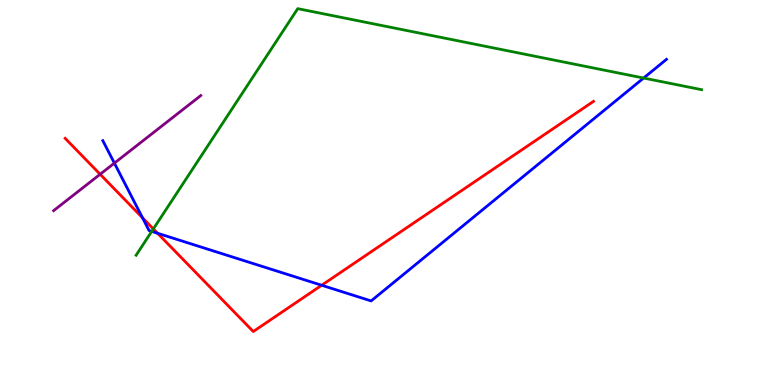[{'lines': ['blue', 'red'], 'intersections': [{'x': 1.84, 'y': 4.34}, {'x': 2.03, 'y': 3.94}, {'x': 4.15, 'y': 2.59}]}, {'lines': ['green', 'red'], 'intersections': [{'x': 1.98, 'y': 4.05}]}, {'lines': ['purple', 'red'], 'intersections': [{'x': 1.29, 'y': 5.47}]}, {'lines': ['blue', 'green'], 'intersections': [{'x': 1.96, 'y': 3.99}, {'x': 8.3, 'y': 7.97}]}, {'lines': ['blue', 'purple'], 'intersections': [{'x': 1.48, 'y': 5.76}]}, {'lines': ['green', 'purple'], 'intersections': []}]